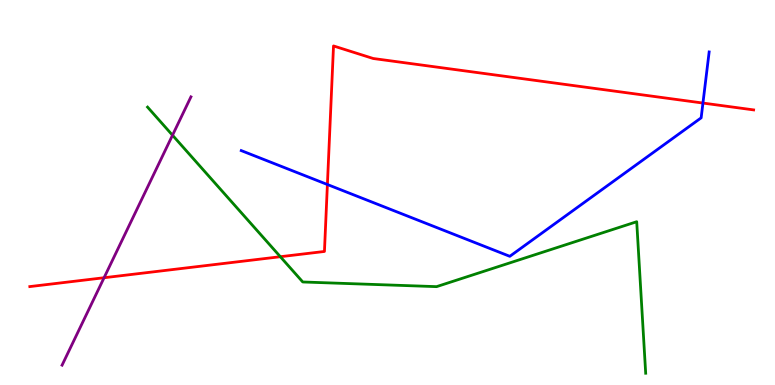[{'lines': ['blue', 'red'], 'intersections': [{'x': 4.22, 'y': 5.21}, {'x': 9.07, 'y': 7.32}]}, {'lines': ['green', 'red'], 'intersections': [{'x': 3.62, 'y': 3.33}]}, {'lines': ['purple', 'red'], 'intersections': [{'x': 1.34, 'y': 2.79}]}, {'lines': ['blue', 'green'], 'intersections': []}, {'lines': ['blue', 'purple'], 'intersections': []}, {'lines': ['green', 'purple'], 'intersections': [{'x': 2.23, 'y': 6.49}]}]